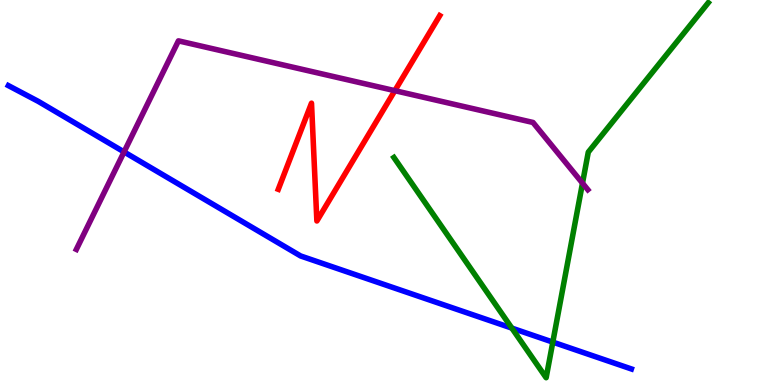[{'lines': ['blue', 'red'], 'intersections': []}, {'lines': ['green', 'red'], 'intersections': []}, {'lines': ['purple', 'red'], 'intersections': [{'x': 5.09, 'y': 7.64}]}, {'lines': ['blue', 'green'], 'intersections': [{'x': 6.6, 'y': 1.48}, {'x': 7.13, 'y': 1.11}]}, {'lines': ['blue', 'purple'], 'intersections': [{'x': 1.6, 'y': 6.05}]}, {'lines': ['green', 'purple'], 'intersections': [{'x': 7.52, 'y': 5.24}]}]